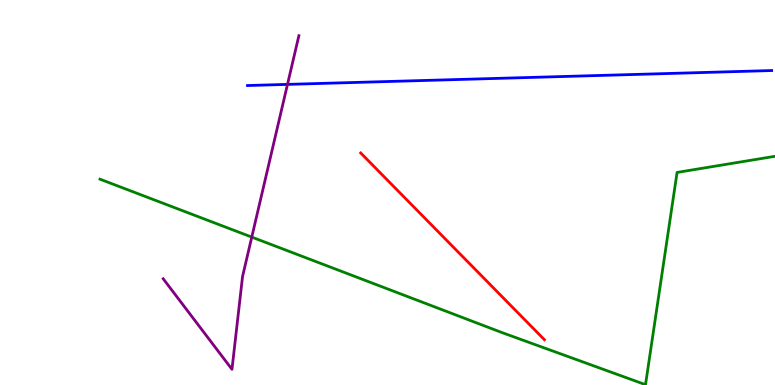[{'lines': ['blue', 'red'], 'intersections': []}, {'lines': ['green', 'red'], 'intersections': []}, {'lines': ['purple', 'red'], 'intersections': []}, {'lines': ['blue', 'green'], 'intersections': []}, {'lines': ['blue', 'purple'], 'intersections': [{'x': 3.71, 'y': 7.81}]}, {'lines': ['green', 'purple'], 'intersections': [{'x': 3.25, 'y': 3.84}]}]